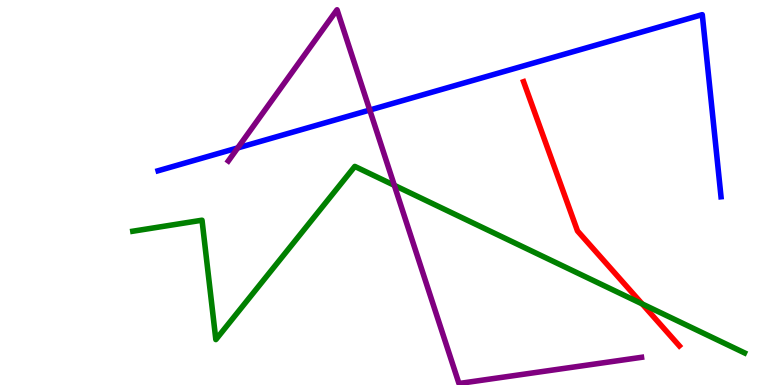[{'lines': ['blue', 'red'], 'intersections': []}, {'lines': ['green', 'red'], 'intersections': [{'x': 8.29, 'y': 2.11}]}, {'lines': ['purple', 'red'], 'intersections': []}, {'lines': ['blue', 'green'], 'intersections': []}, {'lines': ['blue', 'purple'], 'intersections': [{'x': 3.07, 'y': 6.16}, {'x': 4.77, 'y': 7.14}]}, {'lines': ['green', 'purple'], 'intersections': [{'x': 5.09, 'y': 5.19}]}]